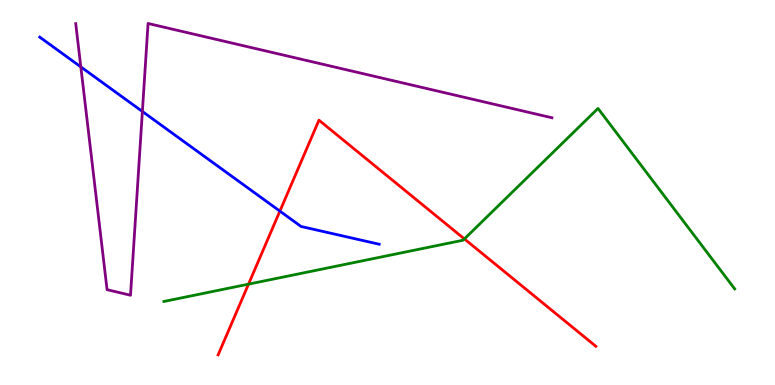[{'lines': ['blue', 'red'], 'intersections': [{'x': 3.61, 'y': 4.52}]}, {'lines': ['green', 'red'], 'intersections': [{'x': 3.21, 'y': 2.62}, {'x': 5.99, 'y': 3.79}]}, {'lines': ['purple', 'red'], 'intersections': []}, {'lines': ['blue', 'green'], 'intersections': []}, {'lines': ['blue', 'purple'], 'intersections': [{'x': 1.04, 'y': 8.26}, {'x': 1.84, 'y': 7.1}]}, {'lines': ['green', 'purple'], 'intersections': []}]